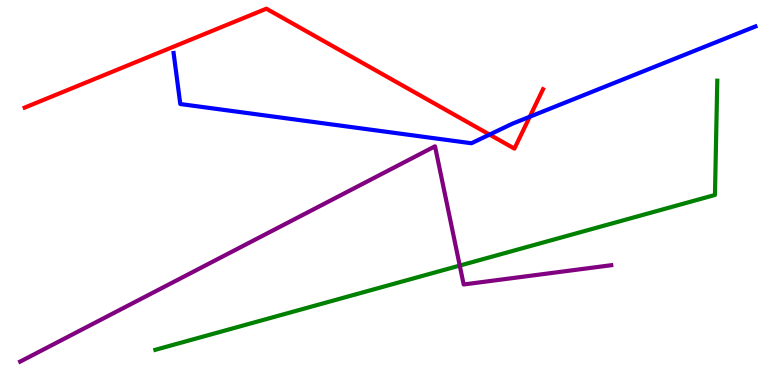[{'lines': ['blue', 'red'], 'intersections': [{'x': 6.32, 'y': 6.5}, {'x': 6.84, 'y': 6.97}]}, {'lines': ['green', 'red'], 'intersections': []}, {'lines': ['purple', 'red'], 'intersections': []}, {'lines': ['blue', 'green'], 'intersections': []}, {'lines': ['blue', 'purple'], 'intersections': []}, {'lines': ['green', 'purple'], 'intersections': [{'x': 5.93, 'y': 3.1}]}]